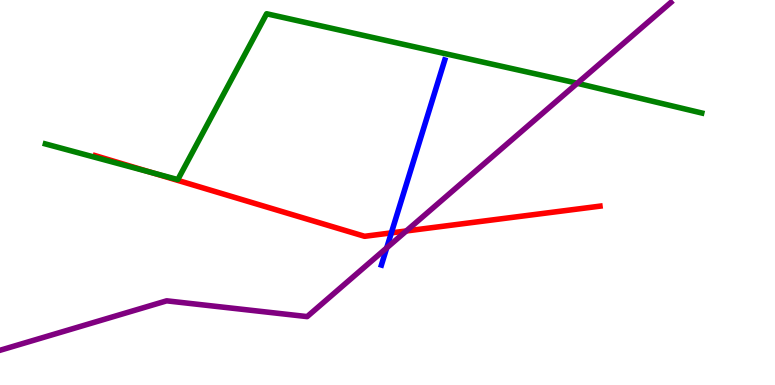[{'lines': ['blue', 'red'], 'intersections': [{'x': 5.05, 'y': 3.95}]}, {'lines': ['green', 'red'], 'intersections': [{'x': 1.96, 'y': 5.52}]}, {'lines': ['purple', 'red'], 'intersections': [{'x': 5.24, 'y': 4.0}]}, {'lines': ['blue', 'green'], 'intersections': []}, {'lines': ['blue', 'purple'], 'intersections': [{'x': 4.99, 'y': 3.56}]}, {'lines': ['green', 'purple'], 'intersections': [{'x': 7.45, 'y': 7.84}]}]